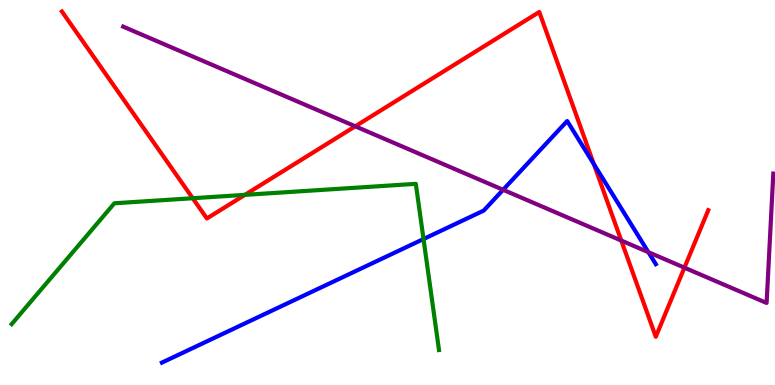[{'lines': ['blue', 'red'], 'intersections': [{'x': 7.66, 'y': 5.74}]}, {'lines': ['green', 'red'], 'intersections': [{'x': 2.49, 'y': 4.85}, {'x': 3.16, 'y': 4.94}]}, {'lines': ['purple', 'red'], 'intersections': [{'x': 4.58, 'y': 6.72}, {'x': 8.02, 'y': 3.75}, {'x': 8.83, 'y': 3.05}]}, {'lines': ['blue', 'green'], 'intersections': [{'x': 5.46, 'y': 3.79}]}, {'lines': ['blue', 'purple'], 'intersections': [{'x': 6.49, 'y': 5.07}, {'x': 8.37, 'y': 3.45}]}, {'lines': ['green', 'purple'], 'intersections': []}]